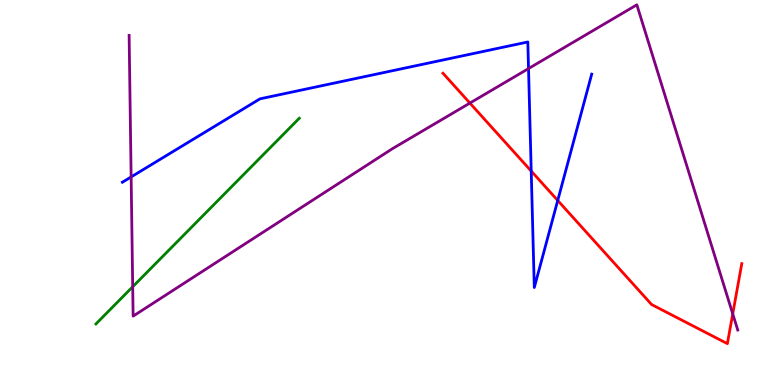[{'lines': ['blue', 'red'], 'intersections': [{'x': 6.85, 'y': 5.56}, {'x': 7.2, 'y': 4.79}]}, {'lines': ['green', 'red'], 'intersections': []}, {'lines': ['purple', 'red'], 'intersections': [{'x': 6.06, 'y': 7.32}, {'x': 9.45, 'y': 1.85}]}, {'lines': ['blue', 'green'], 'intersections': []}, {'lines': ['blue', 'purple'], 'intersections': [{'x': 1.69, 'y': 5.4}, {'x': 6.82, 'y': 8.22}]}, {'lines': ['green', 'purple'], 'intersections': [{'x': 1.71, 'y': 2.55}]}]